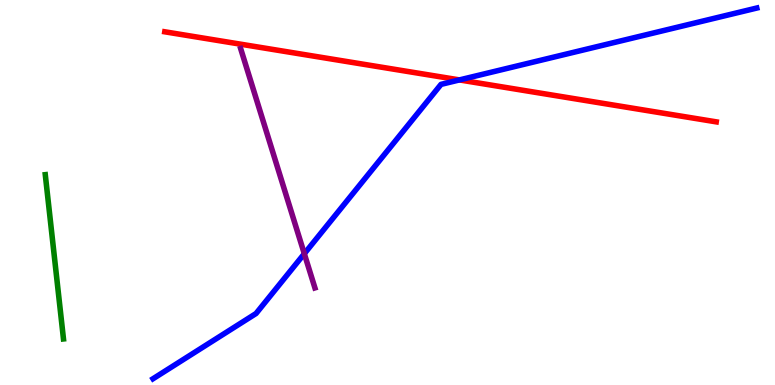[{'lines': ['blue', 'red'], 'intersections': [{'x': 5.93, 'y': 7.92}]}, {'lines': ['green', 'red'], 'intersections': []}, {'lines': ['purple', 'red'], 'intersections': []}, {'lines': ['blue', 'green'], 'intersections': []}, {'lines': ['blue', 'purple'], 'intersections': [{'x': 3.93, 'y': 3.41}]}, {'lines': ['green', 'purple'], 'intersections': []}]